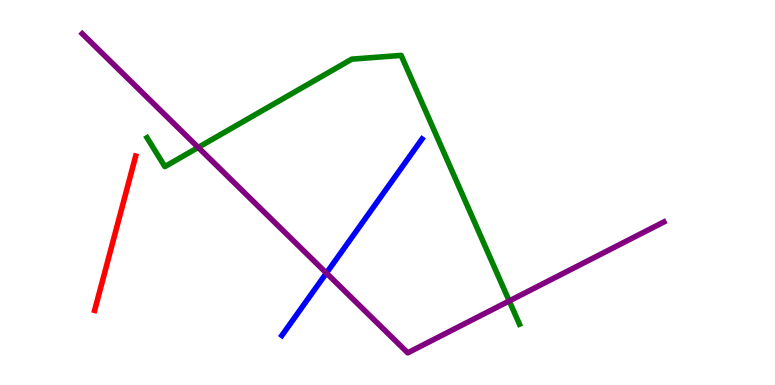[{'lines': ['blue', 'red'], 'intersections': []}, {'lines': ['green', 'red'], 'intersections': []}, {'lines': ['purple', 'red'], 'intersections': []}, {'lines': ['blue', 'green'], 'intersections': []}, {'lines': ['blue', 'purple'], 'intersections': [{'x': 4.21, 'y': 2.91}]}, {'lines': ['green', 'purple'], 'intersections': [{'x': 2.56, 'y': 6.17}, {'x': 6.57, 'y': 2.18}]}]